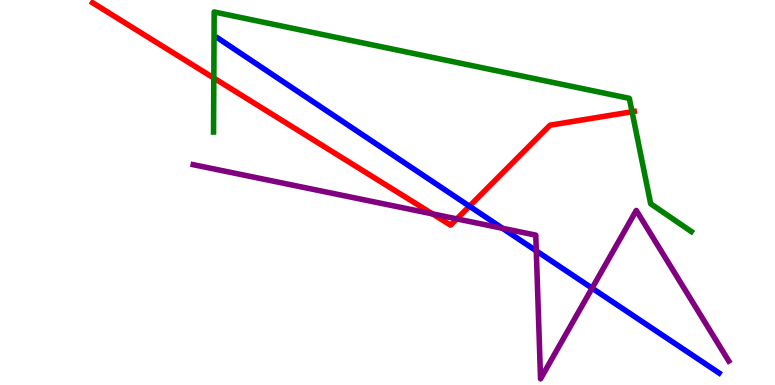[{'lines': ['blue', 'red'], 'intersections': [{'x': 6.06, 'y': 4.64}]}, {'lines': ['green', 'red'], 'intersections': [{'x': 2.76, 'y': 7.97}, {'x': 8.16, 'y': 7.1}]}, {'lines': ['purple', 'red'], 'intersections': [{'x': 5.58, 'y': 4.44}, {'x': 5.89, 'y': 4.31}]}, {'lines': ['blue', 'green'], 'intersections': []}, {'lines': ['blue', 'purple'], 'intersections': [{'x': 6.48, 'y': 4.07}, {'x': 6.92, 'y': 3.48}, {'x': 7.64, 'y': 2.52}]}, {'lines': ['green', 'purple'], 'intersections': []}]